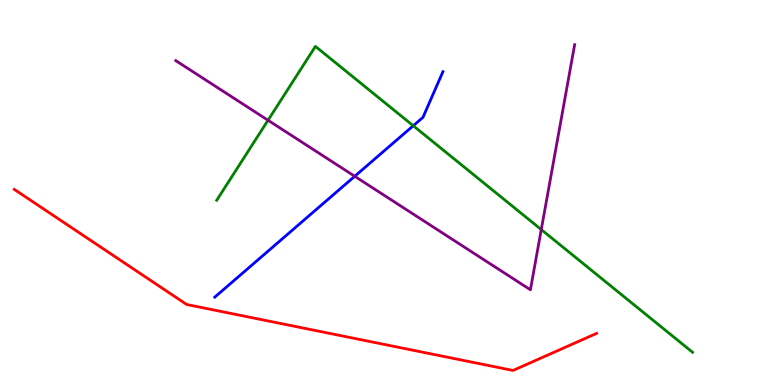[{'lines': ['blue', 'red'], 'intersections': []}, {'lines': ['green', 'red'], 'intersections': []}, {'lines': ['purple', 'red'], 'intersections': []}, {'lines': ['blue', 'green'], 'intersections': [{'x': 5.33, 'y': 6.73}]}, {'lines': ['blue', 'purple'], 'intersections': [{'x': 4.58, 'y': 5.42}]}, {'lines': ['green', 'purple'], 'intersections': [{'x': 3.46, 'y': 6.88}, {'x': 6.98, 'y': 4.04}]}]